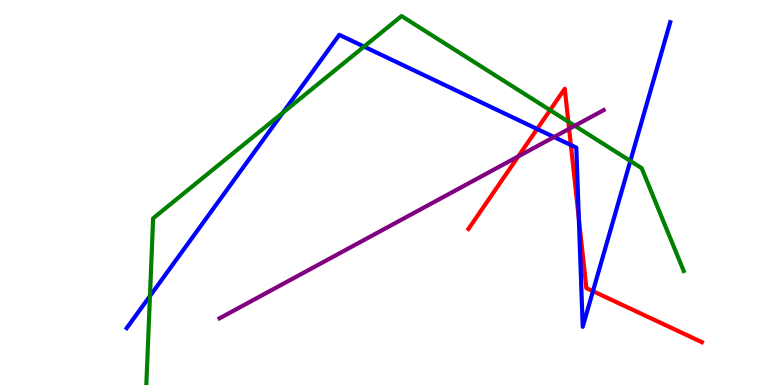[{'lines': ['blue', 'red'], 'intersections': [{'x': 6.93, 'y': 6.65}, {'x': 7.37, 'y': 6.23}, {'x': 7.47, 'y': 4.32}, {'x': 7.65, 'y': 2.44}]}, {'lines': ['green', 'red'], 'intersections': [{'x': 7.1, 'y': 7.14}, {'x': 7.33, 'y': 6.84}]}, {'lines': ['purple', 'red'], 'intersections': [{'x': 6.69, 'y': 5.94}, {'x': 7.34, 'y': 6.65}]}, {'lines': ['blue', 'green'], 'intersections': [{'x': 1.93, 'y': 2.31}, {'x': 3.65, 'y': 7.07}, {'x': 4.7, 'y': 8.79}, {'x': 8.13, 'y': 5.82}]}, {'lines': ['blue', 'purple'], 'intersections': [{'x': 7.15, 'y': 6.44}]}, {'lines': ['green', 'purple'], 'intersections': [{'x': 7.42, 'y': 6.73}]}]